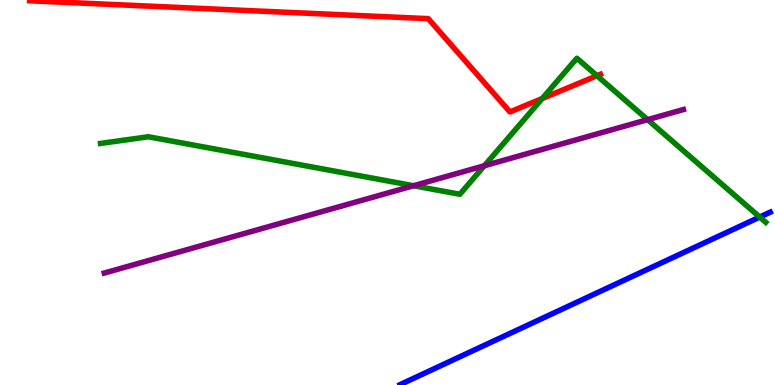[{'lines': ['blue', 'red'], 'intersections': []}, {'lines': ['green', 'red'], 'intersections': [{'x': 7.0, 'y': 7.44}, {'x': 7.7, 'y': 8.03}]}, {'lines': ['purple', 'red'], 'intersections': []}, {'lines': ['blue', 'green'], 'intersections': [{'x': 9.8, 'y': 4.36}]}, {'lines': ['blue', 'purple'], 'intersections': []}, {'lines': ['green', 'purple'], 'intersections': [{'x': 5.34, 'y': 5.18}, {'x': 6.25, 'y': 5.7}, {'x': 8.36, 'y': 6.89}]}]